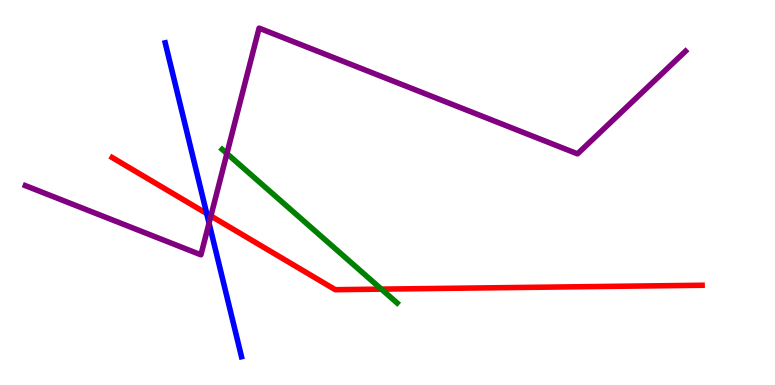[{'lines': ['blue', 'red'], 'intersections': [{'x': 2.67, 'y': 4.45}]}, {'lines': ['green', 'red'], 'intersections': [{'x': 4.92, 'y': 2.49}]}, {'lines': ['purple', 'red'], 'intersections': [{'x': 2.72, 'y': 4.39}]}, {'lines': ['blue', 'green'], 'intersections': []}, {'lines': ['blue', 'purple'], 'intersections': [{'x': 2.7, 'y': 4.2}]}, {'lines': ['green', 'purple'], 'intersections': [{'x': 2.93, 'y': 6.01}]}]